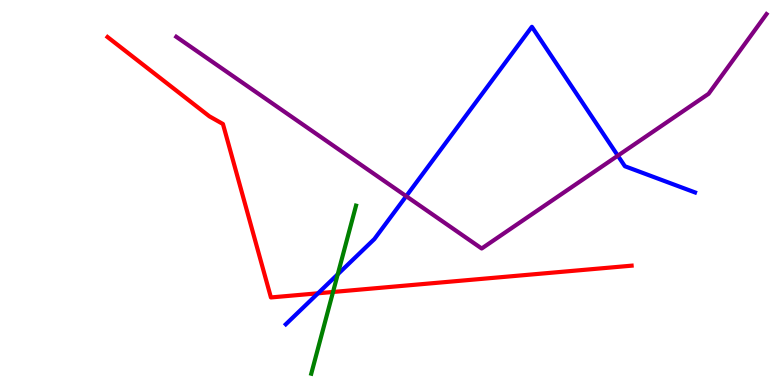[{'lines': ['blue', 'red'], 'intersections': [{'x': 4.1, 'y': 2.38}]}, {'lines': ['green', 'red'], 'intersections': [{'x': 4.3, 'y': 2.42}]}, {'lines': ['purple', 'red'], 'intersections': []}, {'lines': ['blue', 'green'], 'intersections': [{'x': 4.36, 'y': 2.87}]}, {'lines': ['blue', 'purple'], 'intersections': [{'x': 5.24, 'y': 4.9}, {'x': 7.97, 'y': 5.96}]}, {'lines': ['green', 'purple'], 'intersections': []}]